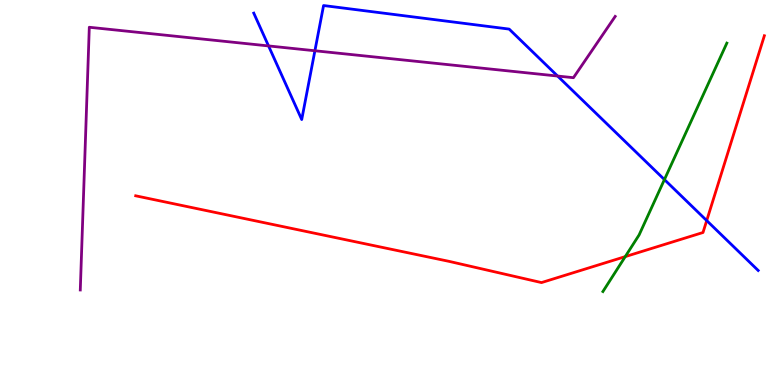[{'lines': ['blue', 'red'], 'intersections': [{'x': 9.12, 'y': 4.27}]}, {'lines': ['green', 'red'], 'intersections': [{'x': 8.07, 'y': 3.33}]}, {'lines': ['purple', 'red'], 'intersections': []}, {'lines': ['blue', 'green'], 'intersections': [{'x': 8.57, 'y': 5.34}]}, {'lines': ['blue', 'purple'], 'intersections': [{'x': 3.47, 'y': 8.81}, {'x': 4.06, 'y': 8.68}, {'x': 7.19, 'y': 8.02}]}, {'lines': ['green', 'purple'], 'intersections': []}]